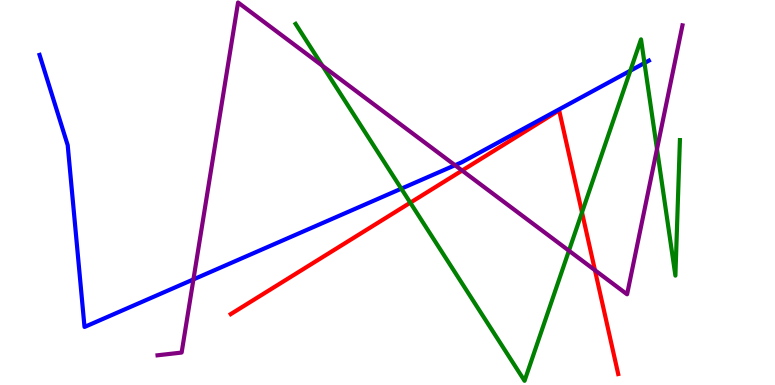[{'lines': ['blue', 'red'], 'intersections': []}, {'lines': ['green', 'red'], 'intersections': [{'x': 5.29, 'y': 4.74}, {'x': 7.51, 'y': 4.48}]}, {'lines': ['purple', 'red'], 'intersections': [{'x': 5.96, 'y': 5.57}, {'x': 7.68, 'y': 2.98}]}, {'lines': ['blue', 'green'], 'intersections': [{'x': 5.18, 'y': 5.1}, {'x': 8.13, 'y': 8.16}, {'x': 8.32, 'y': 8.36}]}, {'lines': ['blue', 'purple'], 'intersections': [{'x': 2.5, 'y': 2.74}, {'x': 5.87, 'y': 5.71}]}, {'lines': ['green', 'purple'], 'intersections': [{'x': 4.16, 'y': 8.29}, {'x': 7.34, 'y': 3.49}, {'x': 8.48, 'y': 6.13}]}]